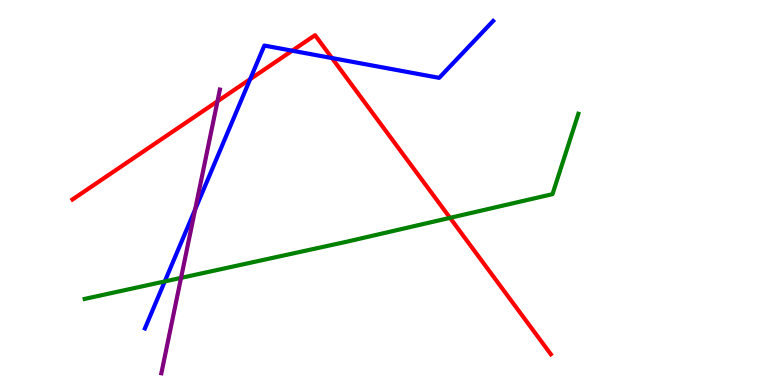[{'lines': ['blue', 'red'], 'intersections': [{'x': 3.23, 'y': 7.94}, {'x': 3.77, 'y': 8.68}, {'x': 4.28, 'y': 8.49}]}, {'lines': ['green', 'red'], 'intersections': [{'x': 5.81, 'y': 4.34}]}, {'lines': ['purple', 'red'], 'intersections': [{'x': 2.81, 'y': 7.37}]}, {'lines': ['blue', 'green'], 'intersections': [{'x': 2.13, 'y': 2.69}]}, {'lines': ['blue', 'purple'], 'intersections': [{'x': 2.52, 'y': 4.56}]}, {'lines': ['green', 'purple'], 'intersections': [{'x': 2.34, 'y': 2.78}]}]